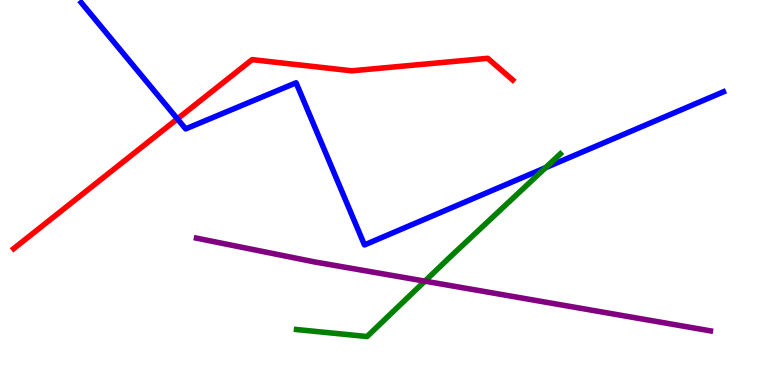[{'lines': ['blue', 'red'], 'intersections': [{'x': 2.29, 'y': 6.91}]}, {'lines': ['green', 'red'], 'intersections': []}, {'lines': ['purple', 'red'], 'intersections': []}, {'lines': ['blue', 'green'], 'intersections': [{'x': 7.04, 'y': 5.64}]}, {'lines': ['blue', 'purple'], 'intersections': []}, {'lines': ['green', 'purple'], 'intersections': [{'x': 5.48, 'y': 2.7}]}]